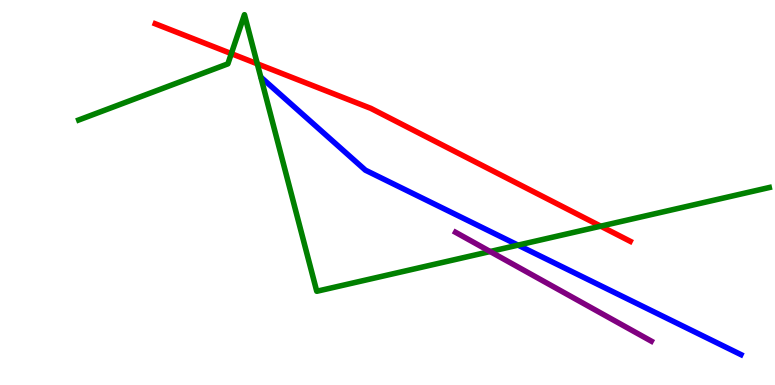[{'lines': ['blue', 'red'], 'intersections': []}, {'lines': ['green', 'red'], 'intersections': [{'x': 2.98, 'y': 8.61}, {'x': 3.32, 'y': 8.34}, {'x': 7.75, 'y': 4.13}]}, {'lines': ['purple', 'red'], 'intersections': []}, {'lines': ['blue', 'green'], 'intersections': [{'x': 6.68, 'y': 3.63}]}, {'lines': ['blue', 'purple'], 'intersections': []}, {'lines': ['green', 'purple'], 'intersections': [{'x': 6.32, 'y': 3.47}]}]